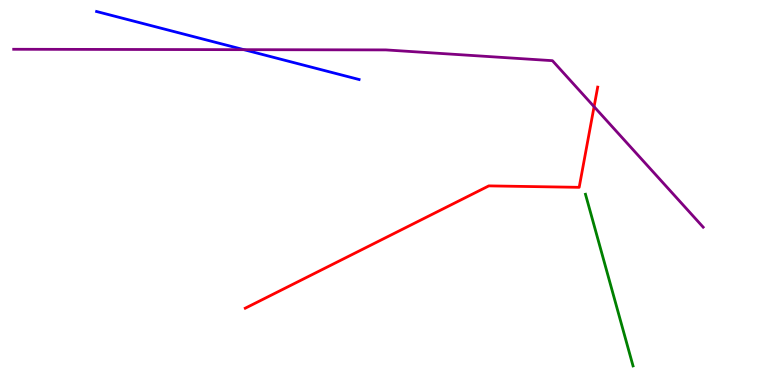[{'lines': ['blue', 'red'], 'intersections': []}, {'lines': ['green', 'red'], 'intersections': []}, {'lines': ['purple', 'red'], 'intersections': [{'x': 7.67, 'y': 7.23}]}, {'lines': ['blue', 'green'], 'intersections': []}, {'lines': ['blue', 'purple'], 'intersections': [{'x': 3.15, 'y': 8.71}]}, {'lines': ['green', 'purple'], 'intersections': []}]